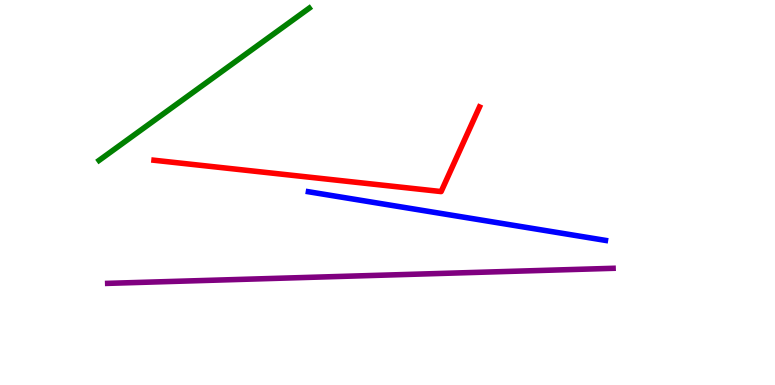[{'lines': ['blue', 'red'], 'intersections': []}, {'lines': ['green', 'red'], 'intersections': []}, {'lines': ['purple', 'red'], 'intersections': []}, {'lines': ['blue', 'green'], 'intersections': []}, {'lines': ['blue', 'purple'], 'intersections': []}, {'lines': ['green', 'purple'], 'intersections': []}]